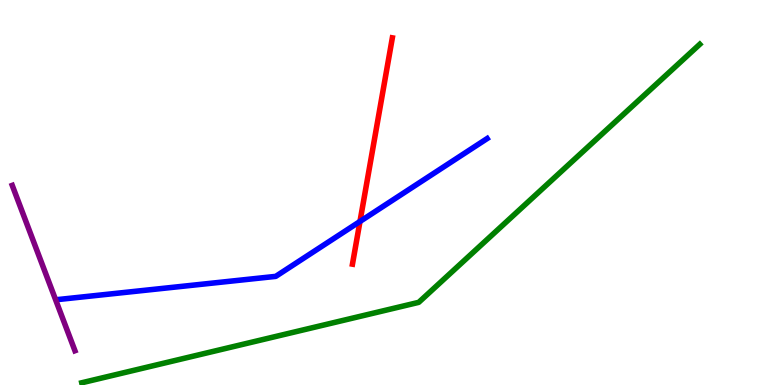[{'lines': ['blue', 'red'], 'intersections': [{'x': 4.64, 'y': 4.25}]}, {'lines': ['green', 'red'], 'intersections': []}, {'lines': ['purple', 'red'], 'intersections': []}, {'lines': ['blue', 'green'], 'intersections': []}, {'lines': ['blue', 'purple'], 'intersections': []}, {'lines': ['green', 'purple'], 'intersections': []}]